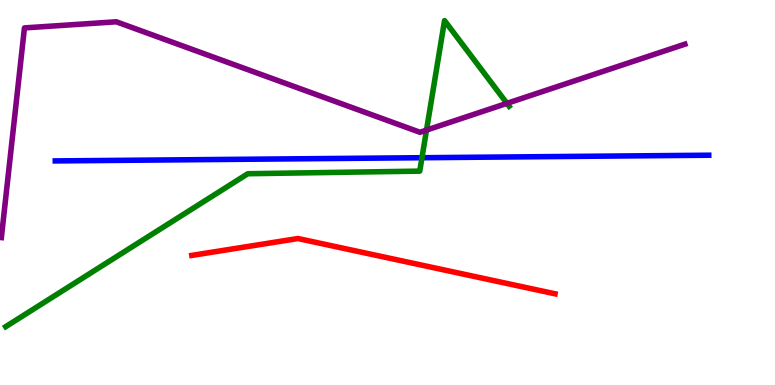[{'lines': ['blue', 'red'], 'intersections': []}, {'lines': ['green', 'red'], 'intersections': []}, {'lines': ['purple', 'red'], 'intersections': []}, {'lines': ['blue', 'green'], 'intersections': [{'x': 5.44, 'y': 5.9}]}, {'lines': ['blue', 'purple'], 'intersections': []}, {'lines': ['green', 'purple'], 'intersections': [{'x': 5.5, 'y': 6.62}, {'x': 6.54, 'y': 7.32}]}]